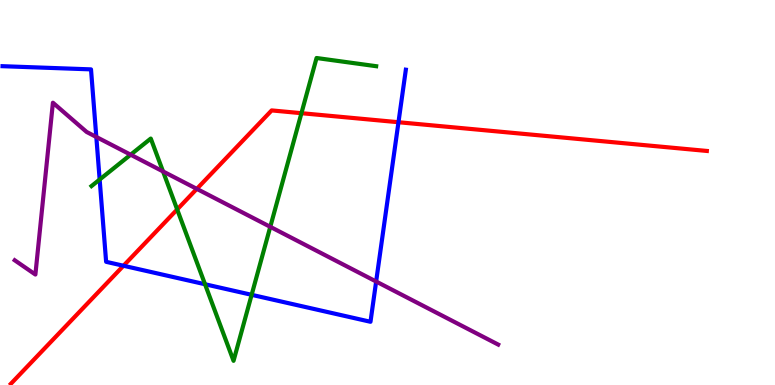[{'lines': ['blue', 'red'], 'intersections': [{'x': 1.59, 'y': 3.1}, {'x': 5.14, 'y': 6.83}]}, {'lines': ['green', 'red'], 'intersections': [{'x': 2.29, 'y': 4.56}, {'x': 3.89, 'y': 7.06}]}, {'lines': ['purple', 'red'], 'intersections': [{'x': 2.54, 'y': 5.09}]}, {'lines': ['blue', 'green'], 'intersections': [{'x': 1.29, 'y': 5.34}, {'x': 2.65, 'y': 2.62}, {'x': 3.25, 'y': 2.34}]}, {'lines': ['blue', 'purple'], 'intersections': [{'x': 1.24, 'y': 6.44}, {'x': 4.85, 'y': 2.69}]}, {'lines': ['green', 'purple'], 'intersections': [{'x': 1.69, 'y': 5.98}, {'x': 2.1, 'y': 5.55}, {'x': 3.49, 'y': 4.11}]}]